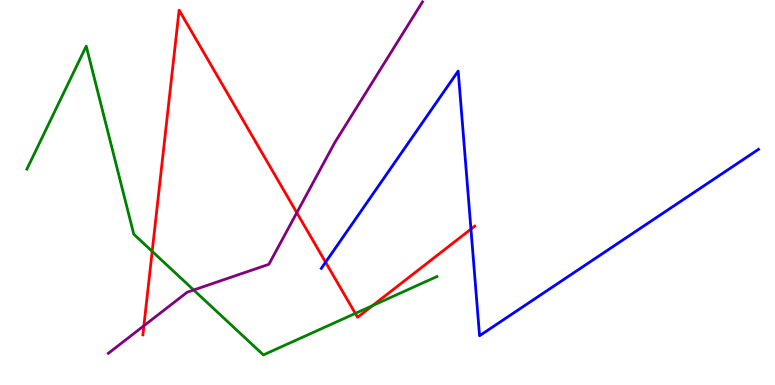[{'lines': ['blue', 'red'], 'intersections': [{'x': 4.2, 'y': 3.19}, {'x': 6.08, 'y': 4.05}]}, {'lines': ['green', 'red'], 'intersections': [{'x': 1.96, 'y': 3.47}, {'x': 4.58, 'y': 1.86}, {'x': 4.81, 'y': 2.06}]}, {'lines': ['purple', 'red'], 'intersections': [{'x': 1.86, 'y': 1.54}, {'x': 3.83, 'y': 4.48}]}, {'lines': ['blue', 'green'], 'intersections': []}, {'lines': ['blue', 'purple'], 'intersections': []}, {'lines': ['green', 'purple'], 'intersections': [{'x': 2.5, 'y': 2.47}]}]